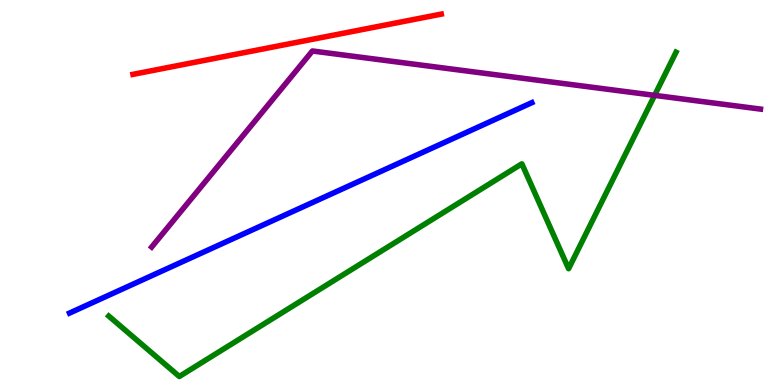[{'lines': ['blue', 'red'], 'intersections': []}, {'lines': ['green', 'red'], 'intersections': []}, {'lines': ['purple', 'red'], 'intersections': []}, {'lines': ['blue', 'green'], 'intersections': []}, {'lines': ['blue', 'purple'], 'intersections': []}, {'lines': ['green', 'purple'], 'intersections': [{'x': 8.45, 'y': 7.52}]}]